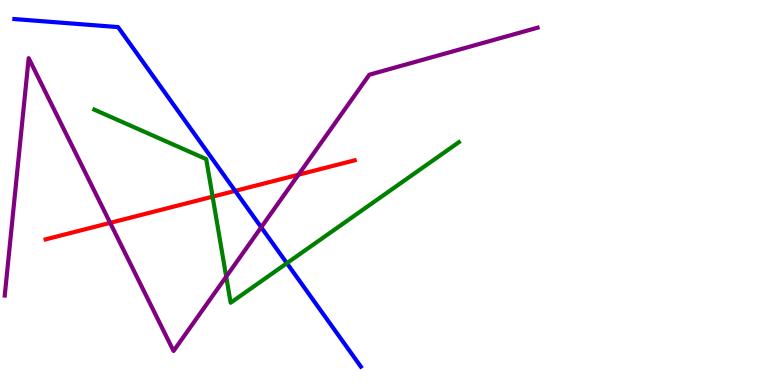[{'lines': ['blue', 'red'], 'intersections': [{'x': 3.03, 'y': 5.04}]}, {'lines': ['green', 'red'], 'intersections': [{'x': 2.74, 'y': 4.89}]}, {'lines': ['purple', 'red'], 'intersections': [{'x': 1.42, 'y': 4.21}, {'x': 3.85, 'y': 5.46}]}, {'lines': ['blue', 'green'], 'intersections': [{'x': 3.7, 'y': 3.16}]}, {'lines': ['blue', 'purple'], 'intersections': [{'x': 3.37, 'y': 4.1}]}, {'lines': ['green', 'purple'], 'intersections': [{'x': 2.92, 'y': 2.81}]}]